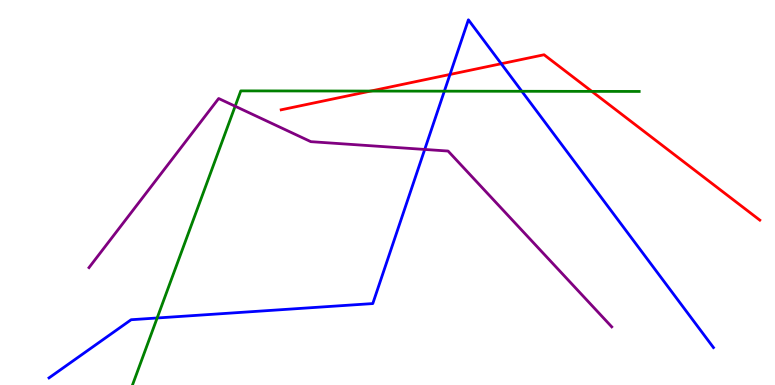[{'lines': ['blue', 'red'], 'intersections': [{'x': 5.81, 'y': 8.07}, {'x': 6.47, 'y': 8.34}]}, {'lines': ['green', 'red'], 'intersections': [{'x': 4.78, 'y': 7.63}, {'x': 7.64, 'y': 7.63}]}, {'lines': ['purple', 'red'], 'intersections': []}, {'lines': ['blue', 'green'], 'intersections': [{'x': 2.03, 'y': 1.74}, {'x': 5.73, 'y': 7.63}, {'x': 6.73, 'y': 7.63}]}, {'lines': ['blue', 'purple'], 'intersections': [{'x': 5.48, 'y': 6.12}]}, {'lines': ['green', 'purple'], 'intersections': [{'x': 3.03, 'y': 7.24}]}]